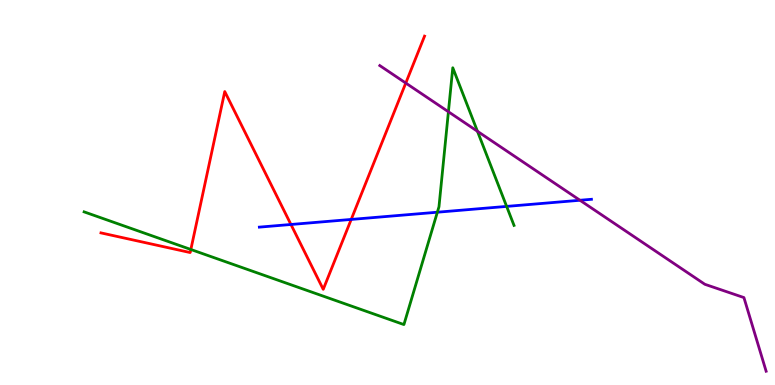[{'lines': ['blue', 'red'], 'intersections': [{'x': 3.75, 'y': 4.17}, {'x': 4.53, 'y': 4.3}]}, {'lines': ['green', 'red'], 'intersections': [{'x': 2.46, 'y': 3.52}]}, {'lines': ['purple', 'red'], 'intersections': [{'x': 5.24, 'y': 7.84}]}, {'lines': ['blue', 'green'], 'intersections': [{'x': 5.64, 'y': 4.49}, {'x': 6.54, 'y': 4.64}]}, {'lines': ['blue', 'purple'], 'intersections': [{'x': 7.48, 'y': 4.8}]}, {'lines': ['green', 'purple'], 'intersections': [{'x': 5.79, 'y': 7.1}, {'x': 6.16, 'y': 6.59}]}]